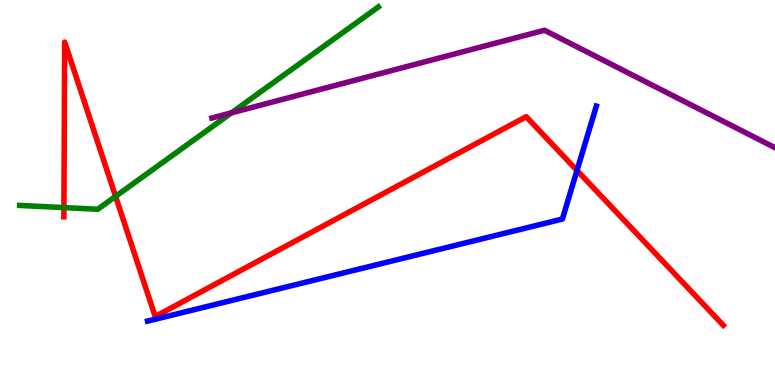[{'lines': ['blue', 'red'], 'intersections': [{'x': 7.45, 'y': 5.57}]}, {'lines': ['green', 'red'], 'intersections': [{'x': 0.825, 'y': 4.61}, {'x': 1.49, 'y': 4.9}]}, {'lines': ['purple', 'red'], 'intersections': []}, {'lines': ['blue', 'green'], 'intersections': []}, {'lines': ['blue', 'purple'], 'intersections': []}, {'lines': ['green', 'purple'], 'intersections': [{'x': 2.99, 'y': 7.07}]}]